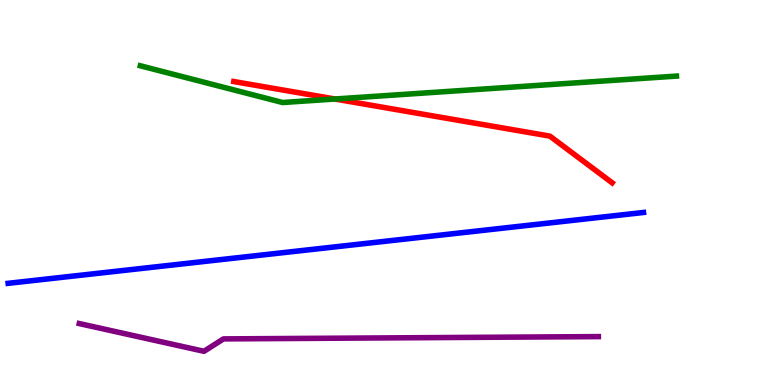[{'lines': ['blue', 'red'], 'intersections': []}, {'lines': ['green', 'red'], 'intersections': [{'x': 4.32, 'y': 7.43}]}, {'lines': ['purple', 'red'], 'intersections': []}, {'lines': ['blue', 'green'], 'intersections': []}, {'lines': ['blue', 'purple'], 'intersections': []}, {'lines': ['green', 'purple'], 'intersections': []}]